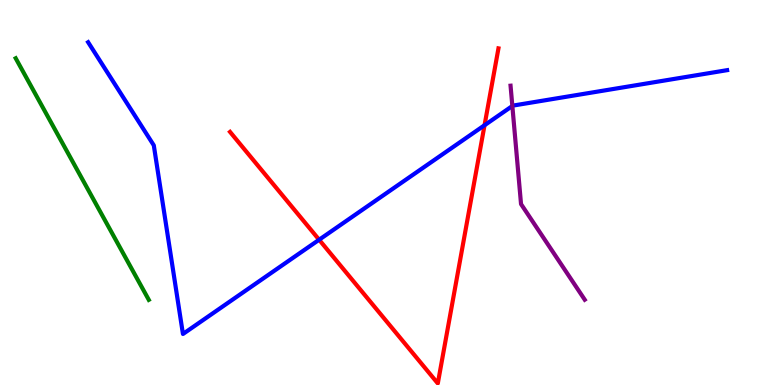[{'lines': ['blue', 'red'], 'intersections': [{'x': 4.12, 'y': 3.77}, {'x': 6.25, 'y': 6.75}]}, {'lines': ['green', 'red'], 'intersections': []}, {'lines': ['purple', 'red'], 'intersections': []}, {'lines': ['blue', 'green'], 'intersections': []}, {'lines': ['blue', 'purple'], 'intersections': [{'x': 6.61, 'y': 7.25}]}, {'lines': ['green', 'purple'], 'intersections': []}]